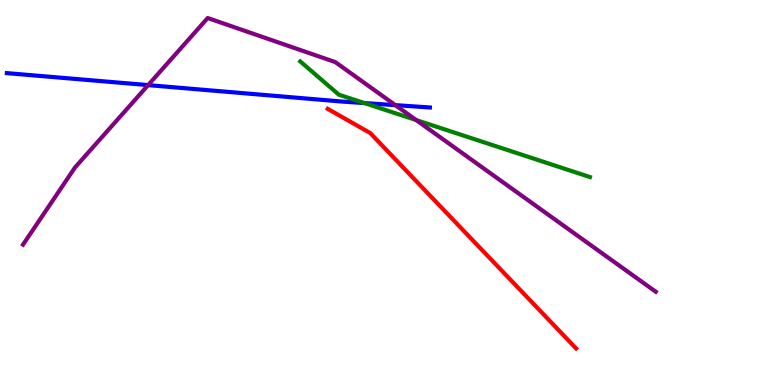[{'lines': ['blue', 'red'], 'intersections': []}, {'lines': ['green', 'red'], 'intersections': []}, {'lines': ['purple', 'red'], 'intersections': []}, {'lines': ['blue', 'green'], 'intersections': [{'x': 4.7, 'y': 7.32}]}, {'lines': ['blue', 'purple'], 'intersections': [{'x': 1.91, 'y': 7.79}, {'x': 5.1, 'y': 7.27}]}, {'lines': ['green', 'purple'], 'intersections': [{'x': 5.37, 'y': 6.88}]}]